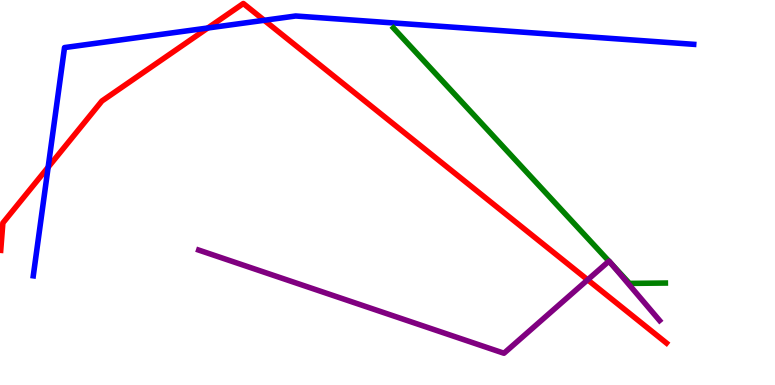[{'lines': ['blue', 'red'], 'intersections': [{'x': 0.621, 'y': 5.66}, {'x': 2.68, 'y': 9.27}, {'x': 3.41, 'y': 9.47}]}, {'lines': ['green', 'red'], 'intersections': []}, {'lines': ['purple', 'red'], 'intersections': [{'x': 7.58, 'y': 2.73}]}, {'lines': ['blue', 'green'], 'intersections': []}, {'lines': ['blue', 'purple'], 'intersections': []}, {'lines': ['green', 'purple'], 'intersections': [{'x': 7.86, 'y': 3.22}, {'x': 7.89, 'y': 3.15}]}]